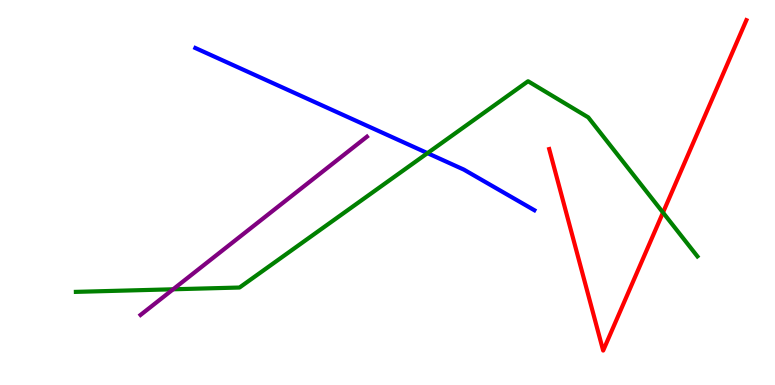[{'lines': ['blue', 'red'], 'intersections': []}, {'lines': ['green', 'red'], 'intersections': [{'x': 8.55, 'y': 4.48}]}, {'lines': ['purple', 'red'], 'intersections': []}, {'lines': ['blue', 'green'], 'intersections': [{'x': 5.52, 'y': 6.02}]}, {'lines': ['blue', 'purple'], 'intersections': []}, {'lines': ['green', 'purple'], 'intersections': [{'x': 2.23, 'y': 2.49}]}]